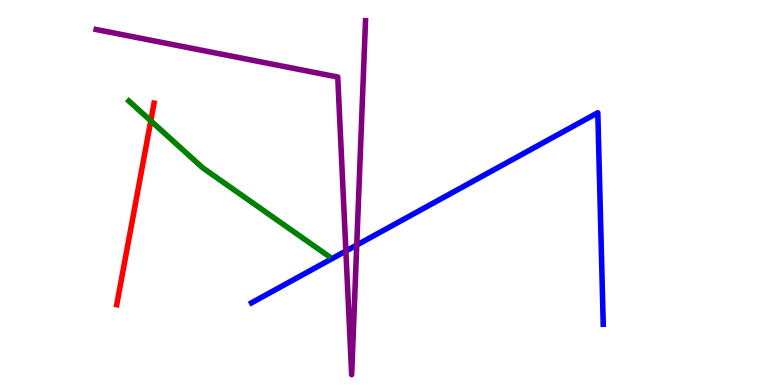[{'lines': ['blue', 'red'], 'intersections': []}, {'lines': ['green', 'red'], 'intersections': [{'x': 1.95, 'y': 6.86}]}, {'lines': ['purple', 'red'], 'intersections': []}, {'lines': ['blue', 'green'], 'intersections': []}, {'lines': ['blue', 'purple'], 'intersections': [{'x': 4.46, 'y': 3.48}, {'x': 4.6, 'y': 3.63}]}, {'lines': ['green', 'purple'], 'intersections': []}]